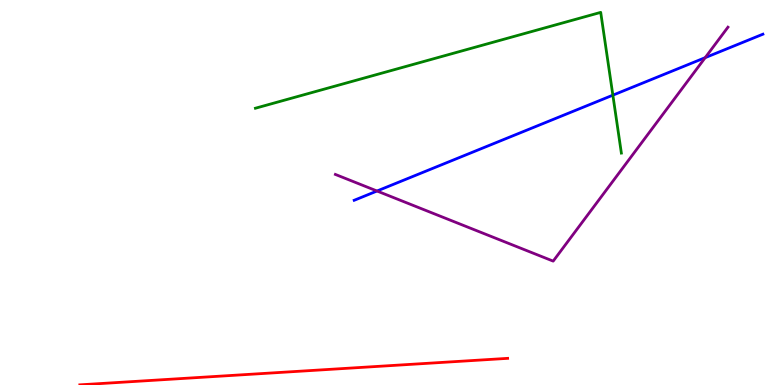[{'lines': ['blue', 'red'], 'intersections': []}, {'lines': ['green', 'red'], 'intersections': []}, {'lines': ['purple', 'red'], 'intersections': []}, {'lines': ['blue', 'green'], 'intersections': [{'x': 7.91, 'y': 7.53}]}, {'lines': ['blue', 'purple'], 'intersections': [{'x': 4.86, 'y': 5.04}, {'x': 9.1, 'y': 8.5}]}, {'lines': ['green', 'purple'], 'intersections': []}]